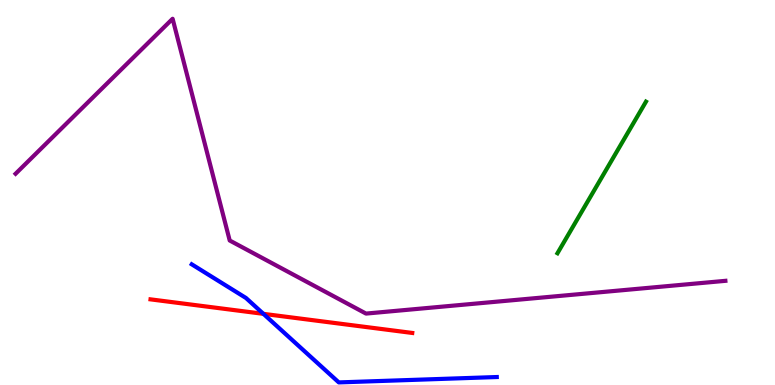[{'lines': ['blue', 'red'], 'intersections': [{'x': 3.4, 'y': 1.85}]}, {'lines': ['green', 'red'], 'intersections': []}, {'lines': ['purple', 'red'], 'intersections': []}, {'lines': ['blue', 'green'], 'intersections': []}, {'lines': ['blue', 'purple'], 'intersections': []}, {'lines': ['green', 'purple'], 'intersections': []}]